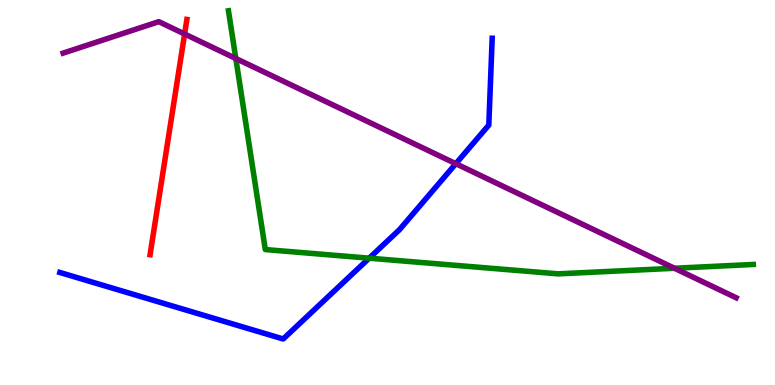[{'lines': ['blue', 'red'], 'intersections': []}, {'lines': ['green', 'red'], 'intersections': []}, {'lines': ['purple', 'red'], 'intersections': [{'x': 2.38, 'y': 9.12}]}, {'lines': ['blue', 'green'], 'intersections': [{'x': 4.76, 'y': 3.29}]}, {'lines': ['blue', 'purple'], 'intersections': [{'x': 5.88, 'y': 5.75}]}, {'lines': ['green', 'purple'], 'intersections': [{'x': 3.04, 'y': 8.48}, {'x': 8.7, 'y': 3.03}]}]